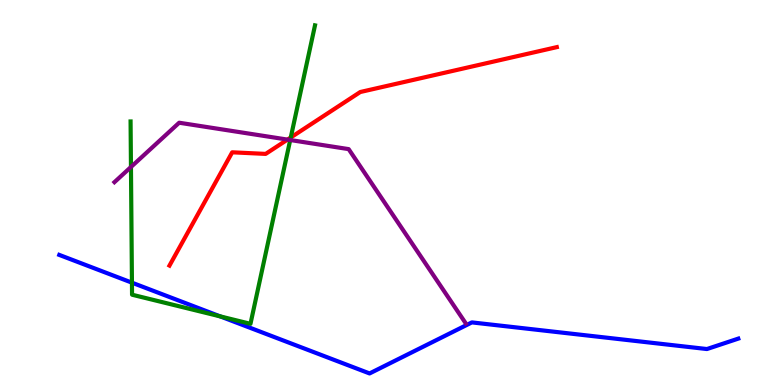[{'lines': ['blue', 'red'], 'intersections': []}, {'lines': ['green', 'red'], 'intersections': [{'x': 3.75, 'y': 6.43}]}, {'lines': ['purple', 'red'], 'intersections': [{'x': 3.71, 'y': 6.37}]}, {'lines': ['blue', 'green'], 'intersections': [{'x': 1.7, 'y': 2.66}, {'x': 2.84, 'y': 1.78}]}, {'lines': ['blue', 'purple'], 'intersections': []}, {'lines': ['green', 'purple'], 'intersections': [{'x': 1.69, 'y': 5.66}, {'x': 3.74, 'y': 6.36}]}]